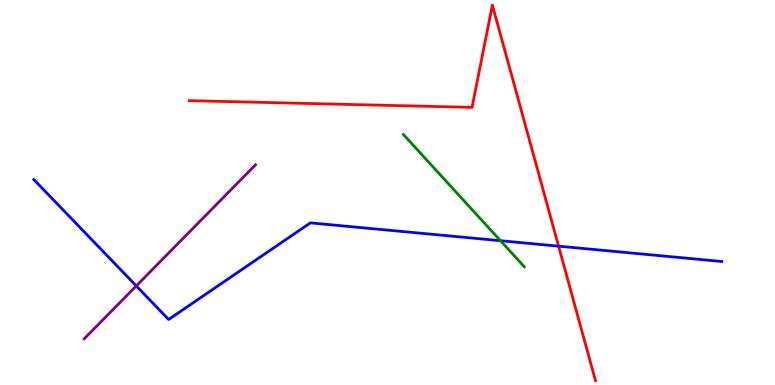[{'lines': ['blue', 'red'], 'intersections': [{'x': 7.21, 'y': 3.61}]}, {'lines': ['green', 'red'], 'intersections': []}, {'lines': ['purple', 'red'], 'intersections': []}, {'lines': ['blue', 'green'], 'intersections': [{'x': 6.46, 'y': 3.75}]}, {'lines': ['blue', 'purple'], 'intersections': [{'x': 1.76, 'y': 2.57}]}, {'lines': ['green', 'purple'], 'intersections': []}]